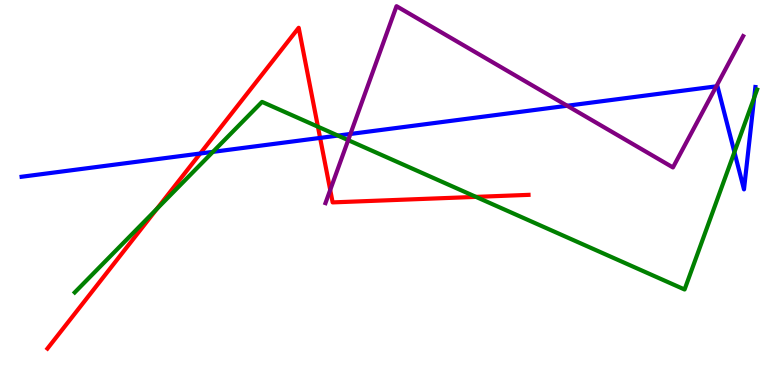[{'lines': ['blue', 'red'], 'intersections': [{'x': 2.58, 'y': 6.01}, {'x': 4.13, 'y': 6.42}]}, {'lines': ['green', 'red'], 'intersections': [{'x': 2.02, 'y': 4.57}, {'x': 4.1, 'y': 6.71}, {'x': 6.14, 'y': 4.89}]}, {'lines': ['purple', 'red'], 'intersections': [{'x': 4.26, 'y': 5.07}]}, {'lines': ['blue', 'green'], 'intersections': [{'x': 2.75, 'y': 6.06}, {'x': 4.36, 'y': 6.48}, {'x': 9.48, 'y': 6.05}, {'x': 9.73, 'y': 7.46}]}, {'lines': ['blue', 'purple'], 'intersections': [{'x': 4.52, 'y': 6.52}, {'x': 7.32, 'y': 7.25}, {'x': 9.24, 'y': 7.76}]}, {'lines': ['green', 'purple'], 'intersections': [{'x': 4.49, 'y': 6.36}]}]